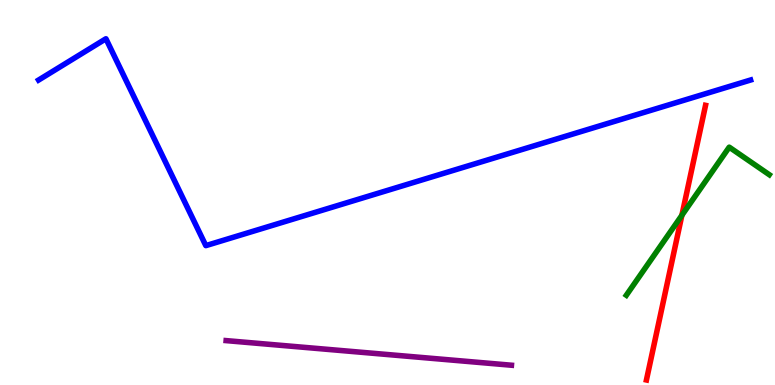[{'lines': ['blue', 'red'], 'intersections': []}, {'lines': ['green', 'red'], 'intersections': [{'x': 8.8, 'y': 4.41}]}, {'lines': ['purple', 'red'], 'intersections': []}, {'lines': ['blue', 'green'], 'intersections': []}, {'lines': ['blue', 'purple'], 'intersections': []}, {'lines': ['green', 'purple'], 'intersections': []}]